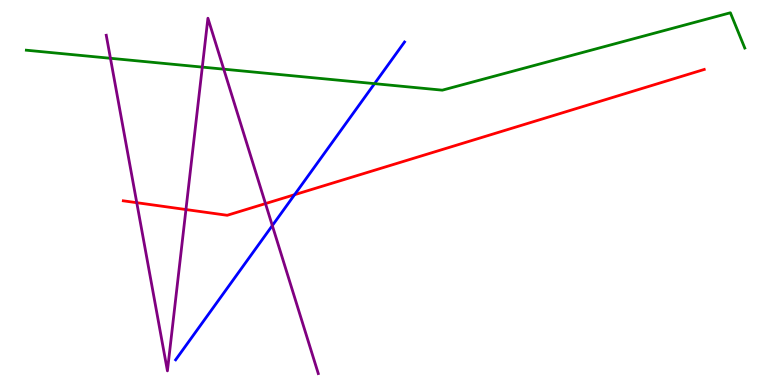[{'lines': ['blue', 'red'], 'intersections': [{'x': 3.8, 'y': 4.94}]}, {'lines': ['green', 'red'], 'intersections': []}, {'lines': ['purple', 'red'], 'intersections': [{'x': 1.76, 'y': 4.74}, {'x': 2.4, 'y': 4.56}, {'x': 3.43, 'y': 4.71}]}, {'lines': ['blue', 'green'], 'intersections': [{'x': 4.83, 'y': 7.83}]}, {'lines': ['blue', 'purple'], 'intersections': [{'x': 3.51, 'y': 4.14}]}, {'lines': ['green', 'purple'], 'intersections': [{'x': 1.43, 'y': 8.49}, {'x': 2.61, 'y': 8.26}, {'x': 2.89, 'y': 8.2}]}]